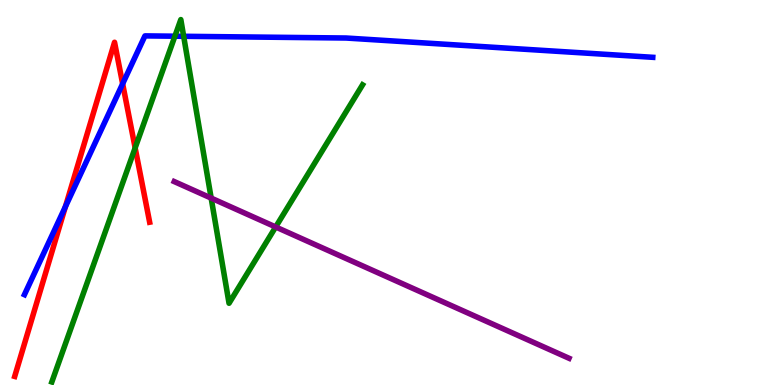[{'lines': ['blue', 'red'], 'intersections': [{'x': 0.844, 'y': 4.63}, {'x': 1.58, 'y': 7.82}]}, {'lines': ['green', 'red'], 'intersections': [{'x': 1.74, 'y': 6.16}]}, {'lines': ['purple', 'red'], 'intersections': []}, {'lines': ['blue', 'green'], 'intersections': [{'x': 2.26, 'y': 9.06}, {'x': 2.37, 'y': 9.06}]}, {'lines': ['blue', 'purple'], 'intersections': []}, {'lines': ['green', 'purple'], 'intersections': [{'x': 2.72, 'y': 4.85}, {'x': 3.56, 'y': 4.1}]}]